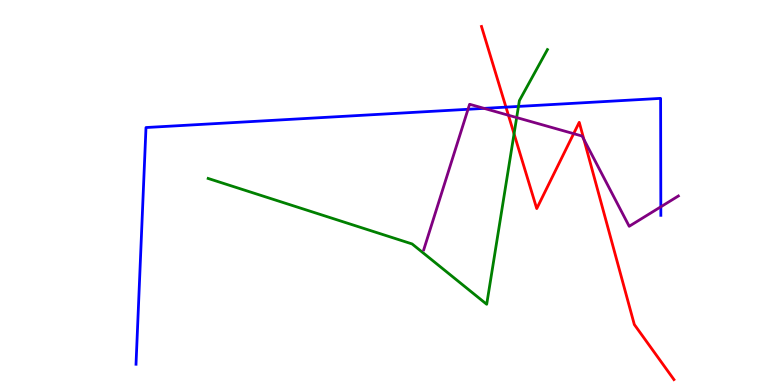[{'lines': ['blue', 'red'], 'intersections': [{'x': 6.53, 'y': 7.22}]}, {'lines': ['green', 'red'], 'intersections': [{'x': 6.63, 'y': 6.52}]}, {'lines': ['purple', 'red'], 'intersections': [{'x': 6.56, 'y': 7.01}, {'x': 7.4, 'y': 6.53}, {'x': 7.53, 'y': 6.38}]}, {'lines': ['blue', 'green'], 'intersections': [{'x': 6.69, 'y': 7.24}]}, {'lines': ['blue', 'purple'], 'intersections': [{'x': 6.04, 'y': 7.16}, {'x': 6.25, 'y': 7.19}, {'x': 8.53, 'y': 4.63}]}, {'lines': ['green', 'purple'], 'intersections': [{'x': 6.67, 'y': 6.95}]}]